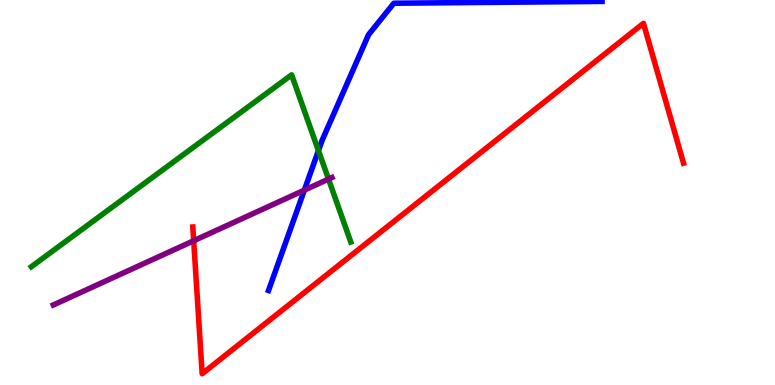[{'lines': ['blue', 'red'], 'intersections': []}, {'lines': ['green', 'red'], 'intersections': []}, {'lines': ['purple', 'red'], 'intersections': [{'x': 2.5, 'y': 3.75}]}, {'lines': ['blue', 'green'], 'intersections': [{'x': 4.11, 'y': 6.09}]}, {'lines': ['blue', 'purple'], 'intersections': [{'x': 3.93, 'y': 5.06}]}, {'lines': ['green', 'purple'], 'intersections': [{'x': 4.24, 'y': 5.35}]}]